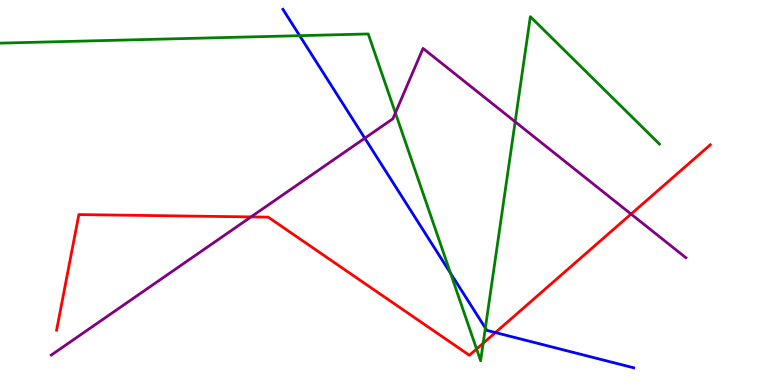[{'lines': ['blue', 'red'], 'intersections': [{'x': 6.39, 'y': 1.36}]}, {'lines': ['green', 'red'], 'intersections': [{'x': 6.15, 'y': 0.935}, {'x': 6.23, 'y': 1.08}]}, {'lines': ['purple', 'red'], 'intersections': [{'x': 3.24, 'y': 4.37}, {'x': 8.14, 'y': 4.44}]}, {'lines': ['blue', 'green'], 'intersections': [{'x': 3.87, 'y': 9.07}, {'x': 5.81, 'y': 2.91}, {'x': 6.26, 'y': 1.48}]}, {'lines': ['blue', 'purple'], 'intersections': [{'x': 4.71, 'y': 6.41}]}, {'lines': ['green', 'purple'], 'intersections': [{'x': 5.1, 'y': 7.07}, {'x': 6.65, 'y': 6.84}]}]